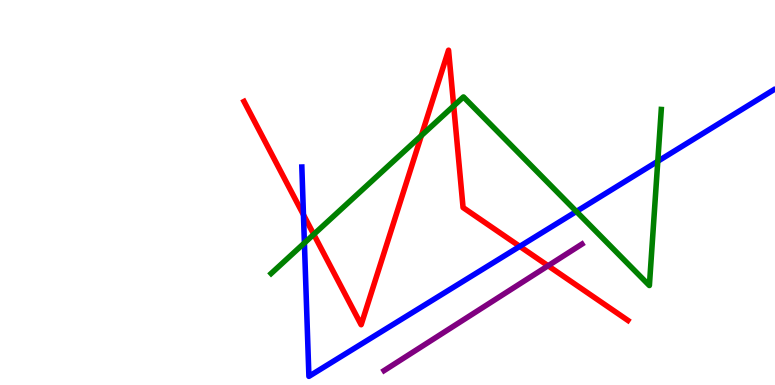[{'lines': ['blue', 'red'], 'intersections': [{'x': 3.92, 'y': 4.42}, {'x': 6.71, 'y': 3.6}]}, {'lines': ['green', 'red'], 'intersections': [{'x': 4.05, 'y': 3.91}, {'x': 5.44, 'y': 6.48}, {'x': 5.85, 'y': 7.25}]}, {'lines': ['purple', 'red'], 'intersections': [{'x': 7.07, 'y': 3.1}]}, {'lines': ['blue', 'green'], 'intersections': [{'x': 3.93, 'y': 3.69}, {'x': 7.44, 'y': 4.51}, {'x': 8.49, 'y': 5.81}]}, {'lines': ['blue', 'purple'], 'intersections': []}, {'lines': ['green', 'purple'], 'intersections': []}]